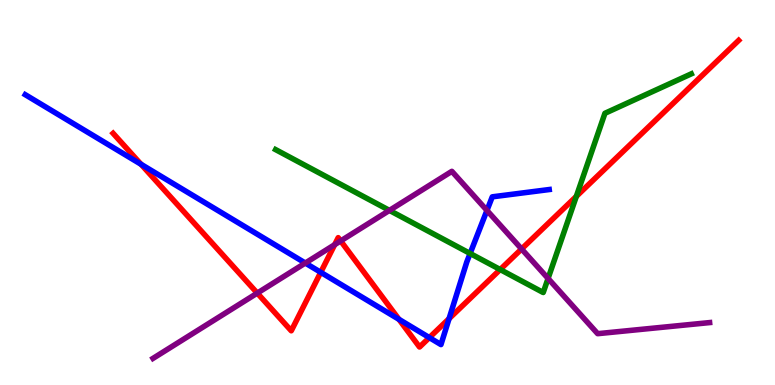[{'lines': ['blue', 'red'], 'intersections': [{'x': 1.82, 'y': 5.73}, {'x': 4.14, 'y': 2.93}, {'x': 5.15, 'y': 1.71}, {'x': 5.54, 'y': 1.23}, {'x': 5.79, 'y': 1.72}]}, {'lines': ['green', 'red'], 'intersections': [{'x': 6.45, 'y': 3.0}, {'x': 7.44, 'y': 4.9}]}, {'lines': ['purple', 'red'], 'intersections': [{'x': 3.32, 'y': 2.39}, {'x': 4.32, 'y': 3.64}, {'x': 4.4, 'y': 3.74}, {'x': 6.73, 'y': 3.53}]}, {'lines': ['blue', 'green'], 'intersections': [{'x': 6.07, 'y': 3.42}]}, {'lines': ['blue', 'purple'], 'intersections': [{'x': 3.94, 'y': 3.17}, {'x': 6.28, 'y': 4.53}]}, {'lines': ['green', 'purple'], 'intersections': [{'x': 5.03, 'y': 4.54}, {'x': 7.07, 'y': 2.77}]}]